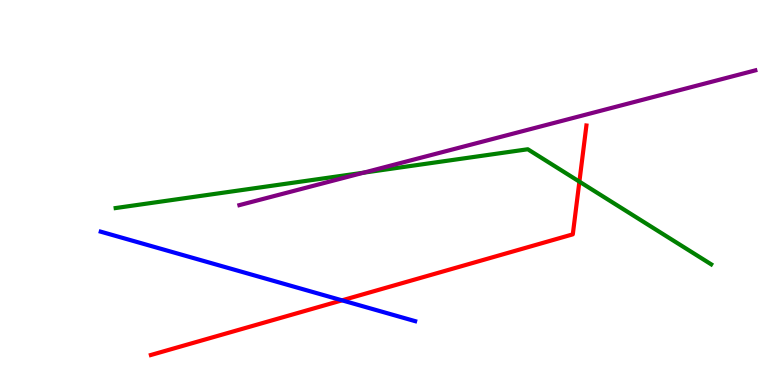[{'lines': ['blue', 'red'], 'intersections': [{'x': 4.41, 'y': 2.2}]}, {'lines': ['green', 'red'], 'intersections': [{'x': 7.48, 'y': 5.28}]}, {'lines': ['purple', 'red'], 'intersections': []}, {'lines': ['blue', 'green'], 'intersections': []}, {'lines': ['blue', 'purple'], 'intersections': []}, {'lines': ['green', 'purple'], 'intersections': [{'x': 4.69, 'y': 5.51}]}]